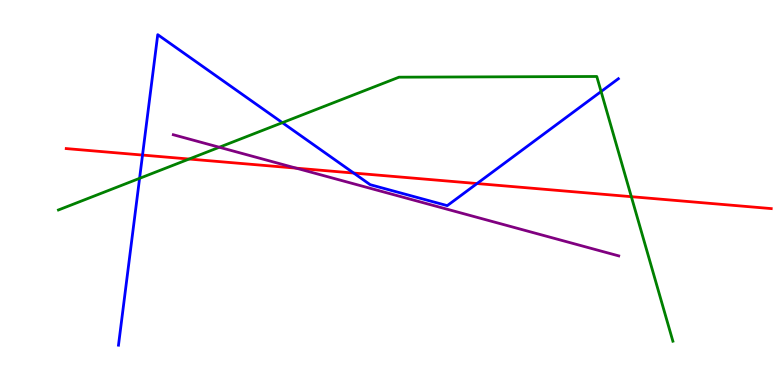[{'lines': ['blue', 'red'], 'intersections': [{'x': 1.84, 'y': 5.97}, {'x': 4.56, 'y': 5.51}, {'x': 6.16, 'y': 5.23}]}, {'lines': ['green', 'red'], 'intersections': [{'x': 2.44, 'y': 5.87}, {'x': 8.15, 'y': 4.89}]}, {'lines': ['purple', 'red'], 'intersections': [{'x': 3.82, 'y': 5.63}]}, {'lines': ['blue', 'green'], 'intersections': [{'x': 1.8, 'y': 5.37}, {'x': 3.64, 'y': 6.81}, {'x': 7.76, 'y': 7.62}]}, {'lines': ['blue', 'purple'], 'intersections': []}, {'lines': ['green', 'purple'], 'intersections': [{'x': 2.83, 'y': 6.18}]}]